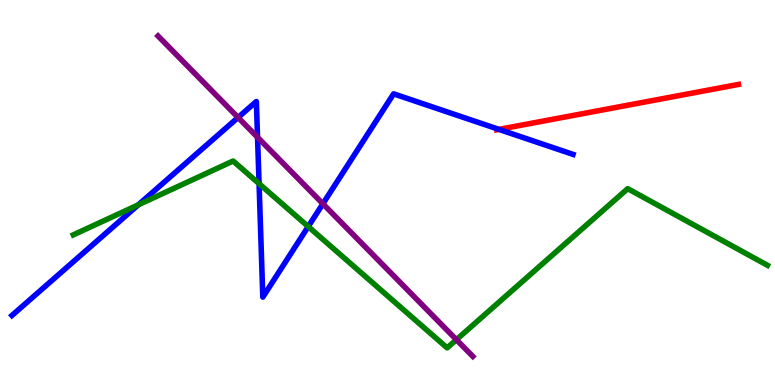[{'lines': ['blue', 'red'], 'intersections': [{'x': 6.44, 'y': 6.64}]}, {'lines': ['green', 'red'], 'intersections': []}, {'lines': ['purple', 'red'], 'intersections': []}, {'lines': ['blue', 'green'], 'intersections': [{'x': 1.78, 'y': 4.68}, {'x': 3.34, 'y': 5.23}, {'x': 3.98, 'y': 4.11}]}, {'lines': ['blue', 'purple'], 'intersections': [{'x': 3.07, 'y': 6.95}, {'x': 3.32, 'y': 6.43}, {'x': 4.17, 'y': 4.71}]}, {'lines': ['green', 'purple'], 'intersections': [{'x': 5.89, 'y': 1.18}]}]